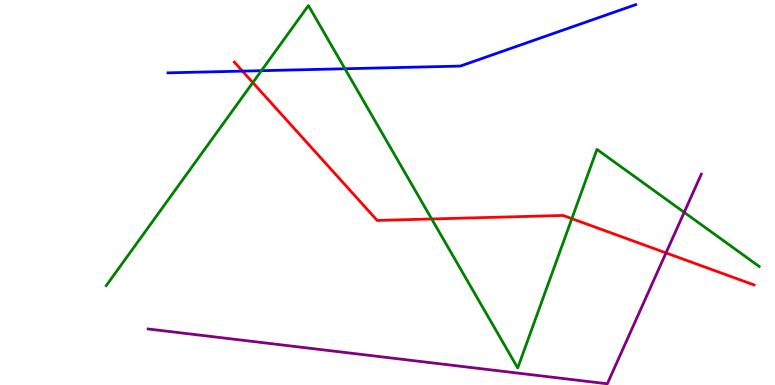[{'lines': ['blue', 'red'], 'intersections': [{'x': 3.13, 'y': 8.15}]}, {'lines': ['green', 'red'], 'intersections': [{'x': 3.26, 'y': 7.85}, {'x': 5.57, 'y': 4.31}, {'x': 7.38, 'y': 4.32}]}, {'lines': ['purple', 'red'], 'intersections': [{'x': 8.59, 'y': 3.43}]}, {'lines': ['blue', 'green'], 'intersections': [{'x': 3.37, 'y': 8.16}, {'x': 4.45, 'y': 8.21}]}, {'lines': ['blue', 'purple'], 'intersections': []}, {'lines': ['green', 'purple'], 'intersections': [{'x': 8.83, 'y': 4.48}]}]